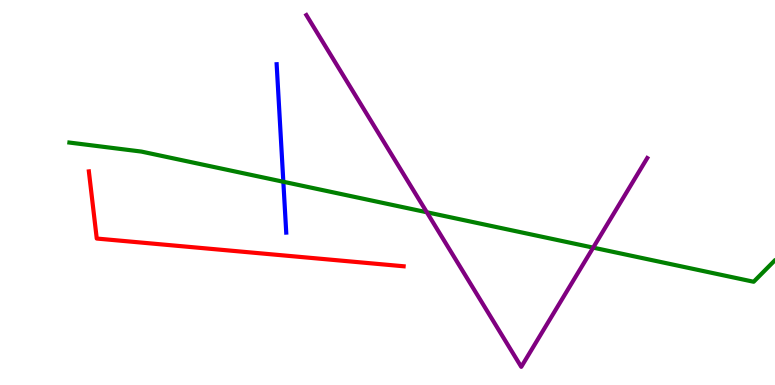[{'lines': ['blue', 'red'], 'intersections': []}, {'lines': ['green', 'red'], 'intersections': []}, {'lines': ['purple', 'red'], 'intersections': []}, {'lines': ['blue', 'green'], 'intersections': [{'x': 3.66, 'y': 5.28}]}, {'lines': ['blue', 'purple'], 'intersections': []}, {'lines': ['green', 'purple'], 'intersections': [{'x': 5.51, 'y': 4.49}, {'x': 7.65, 'y': 3.57}]}]